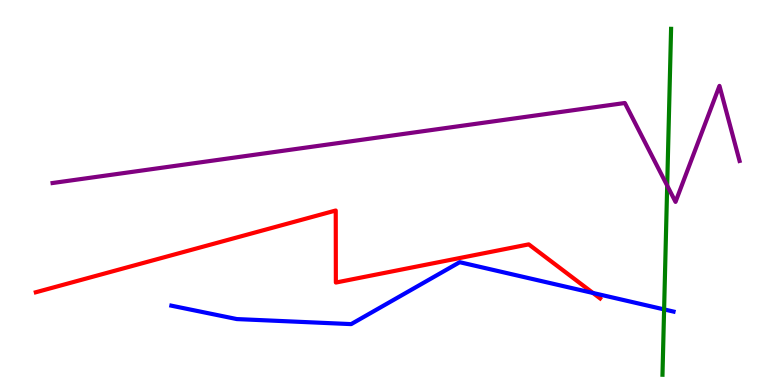[{'lines': ['blue', 'red'], 'intersections': [{'x': 7.65, 'y': 2.39}]}, {'lines': ['green', 'red'], 'intersections': []}, {'lines': ['purple', 'red'], 'intersections': []}, {'lines': ['blue', 'green'], 'intersections': [{'x': 8.57, 'y': 1.96}]}, {'lines': ['blue', 'purple'], 'intersections': []}, {'lines': ['green', 'purple'], 'intersections': [{'x': 8.61, 'y': 5.18}]}]